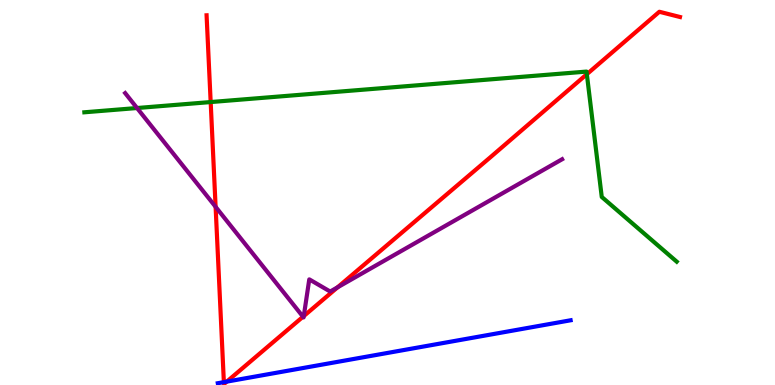[{'lines': ['blue', 'red'], 'intersections': [{'x': 2.89, 'y': 0.0743}, {'x': 2.93, 'y': 0.0877}]}, {'lines': ['green', 'red'], 'intersections': [{'x': 2.72, 'y': 7.35}, {'x': 7.57, 'y': 8.07}]}, {'lines': ['purple', 'red'], 'intersections': [{'x': 2.78, 'y': 4.63}, {'x': 3.91, 'y': 1.77}, {'x': 3.92, 'y': 1.79}, {'x': 4.36, 'y': 2.54}]}, {'lines': ['blue', 'green'], 'intersections': []}, {'lines': ['blue', 'purple'], 'intersections': []}, {'lines': ['green', 'purple'], 'intersections': [{'x': 1.77, 'y': 7.19}]}]